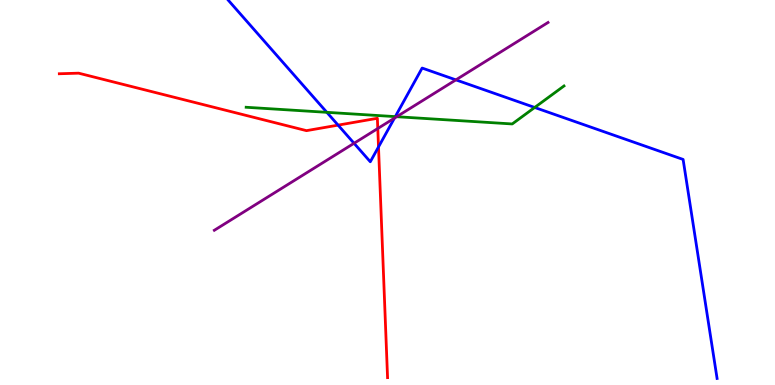[{'lines': ['blue', 'red'], 'intersections': [{'x': 4.36, 'y': 6.75}, {'x': 4.88, 'y': 6.18}]}, {'lines': ['green', 'red'], 'intersections': []}, {'lines': ['purple', 'red'], 'intersections': [{'x': 4.87, 'y': 6.66}]}, {'lines': ['blue', 'green'], 'intersections': [{'x': 4.22, 'y': 7.08}, {'x': 5.1, 'y': 6.97}, {'x': 6.9, 'y': 7.21}]}, {'lines': ['blue', 'purple'], 'intersections': [{'x': 4.57, 'y': 6.28}, {'x': 5.09, 'y': 6.93}, {'x': 5.88, 'y': 7.93}]}, {'lines': ['green', 'purple'], 'intersections': [{'x': 5.12, 'y': 6.97}]}]